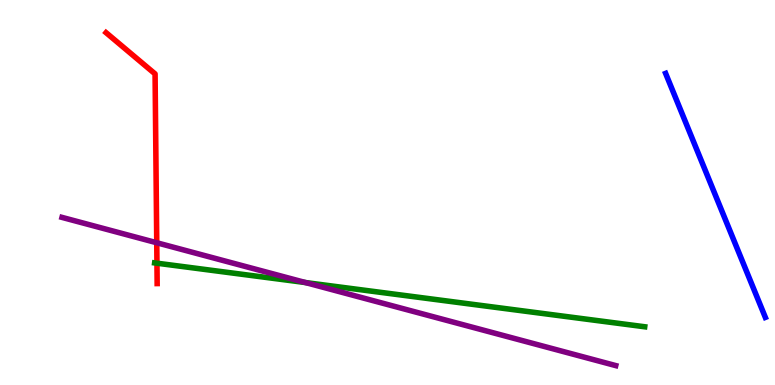[{'lines': ['blue', 'red'], 'intersections': []}, {'lines': ['green', 'red'], 'intersections': [{'x': 2.03, 'y': 3.16}]}, {'lines': ['purple', 'red'], 'intersections': [{'x': 2.02, 'y': 3.69}]}, {'lines': ['blue', 'green'], 'intersections': []}, {'lines': ['blue', 'purple'], 'intersections': []}, {'lines': ['green', 'purple'], 'intersections': [{'x': 3.94, 'y': 2.66}]}]